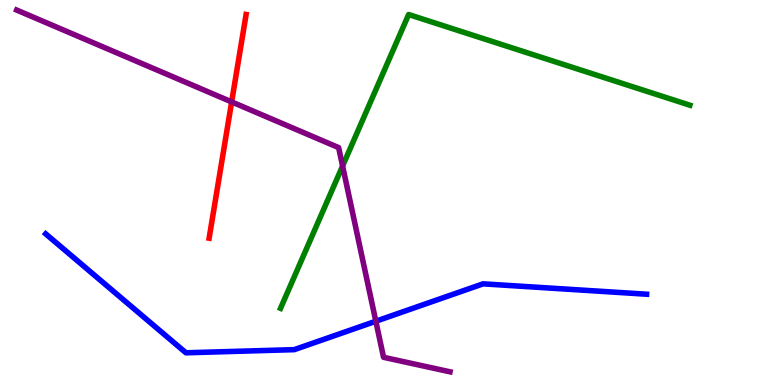[{'lines': ['blue', 'red'], 'intersections': []}, {'lines': ['green', 'red'], 'intersections': []}, {'lines': ['purple', 'red'], 'intersections': [{'x': 2.99, 'y': 7.35}]}, {'lines': ['blue', 'green'], 'intersections': []}, {'lines': ['blue', 'purple'], 'intersections': [{'x': 4.85, 'y': 1.66}]}, {'lines': ['green', 'purple'], 'intersections': [{'x': 4.42, 'y': 5.69}]}]